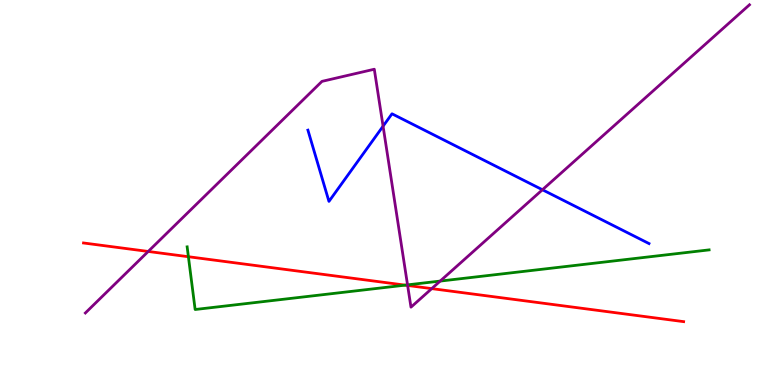[{'lines': ['blue', 'red'], 'intersections': []}, {'lines': ['green', 'red'], 'intersections': [{'x': 2.43, 'y': 3.33}, {'x': 5.23, 'y': 2.59}]}, {'lines': ['purple', 'red'], 'intersections': [{'x': 1.91, 'y': 3.47}, {'x': 5.26, 'y': 2.59}, {'x': 5.57, 'y': 2.5}]}, {'lines': ['blue', 'green'], 'intersections': []}, {'lines': ['blue', 'purple'], 'intersections': [{'x': 4.94, 'y': 6.72}, {'x': 7.0, 'y': 5.07}]}, {'lines': ['green', 'purple'], 'intersections': [{'x': 5.26, 'y': 2.6}, {'x': 5.68, 'y': 2.7}]}]